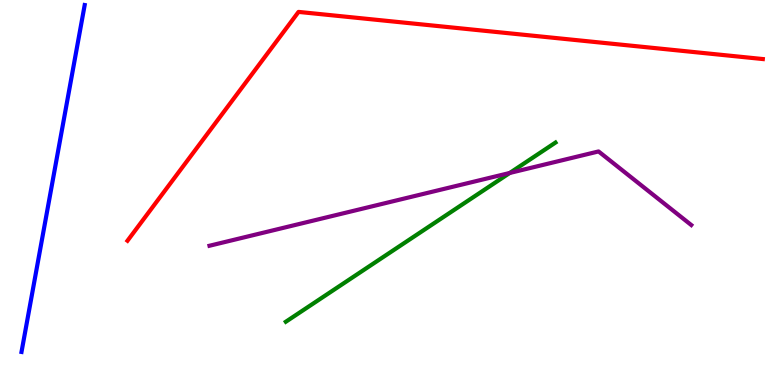[{'lines': ['blue', 'red'], 'intersections': []}, {'lines': ['green', 'red'], 'intersections': []}, {'lines': ['purple', 'red'], 'intersections': []}, {'lines': ['blue', 'green'], 'intersections': []}, {'lines': ['blue', 'purple'], 'intersections': []}, {'lines': ['green', 'purple'], 'intersections': [{'x': 6.58, 'y': 5.51}]}]